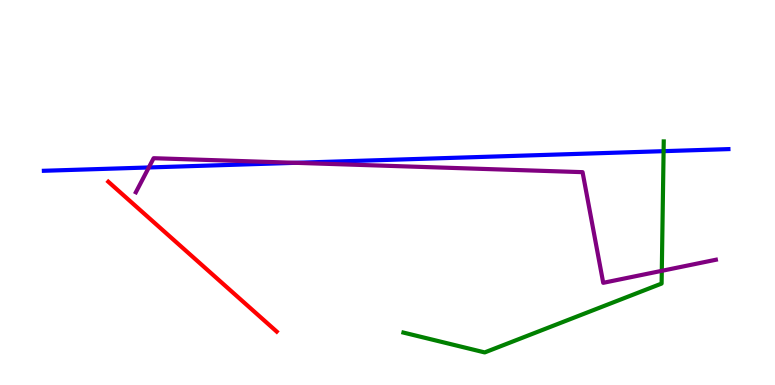[{'lines': ['blue', 'red'], 'intersections': []}, {'lines': ['green', 'red'], 'intersections': []}, {'lines': ['purple', 'red'], 'intersections': []}, {'lines': ['blue', 'green'], 'intersections': [{'x': 8.56, 'y': 6.07}]}, {'lines': ['blue', 'purple'], 'intersections': [{'x': 1.92, 'y': 5.65}, {'x': 3.81, 'y': 5.77}]}, {'lines': ['green', 'purple'], 'intersections': [{'x': 8.54, 'y': 2.97}]}]